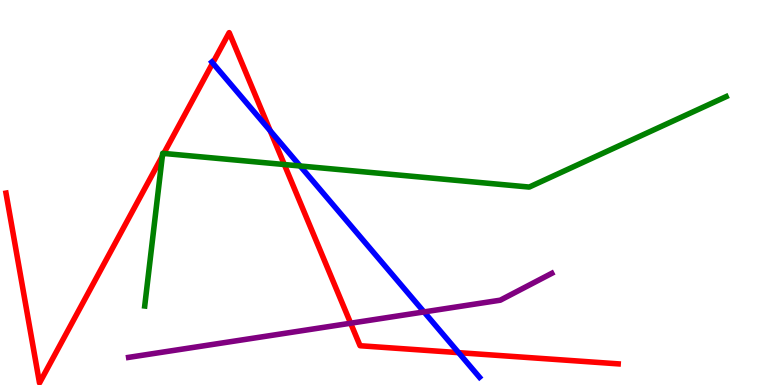[{'lines': ['blue', 'red'], 'intersections': [{'x': 2.74, 'y': 8.36}, {'x': 3.49, 'y': 6.6}, {'x': 5.92, 'y': 0.84}]}, {'lines': ['green', 'red'], 'intersections': [{'x': 2.09, 'y': 5.94}, {'x': 2.11, 'y': 6.01}, {'x': 3.67, 'y': 5.73}]}, {'lines': ['purple', 'red'], 'intersections': [{'x': 4.52, 'y': 1.6}]}, {'lines': ['blue', 'green'], 'intersections': [{'x': 3.87, 'y': 5.69}]}, {'lines': ['blue', 'purple'], 'intersections': [{'x': 5.47, 'y': 1.9}]}, {'lines': ['green', 'purple'], 'intersections': []}]